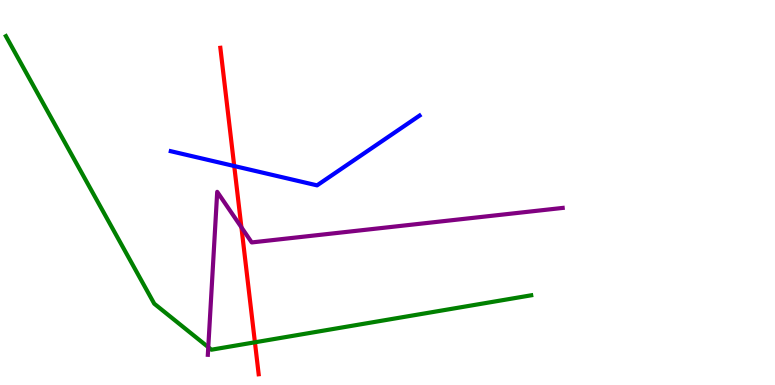[{'lines': ['blue', 'red'], 'intersections': [{'x': 3.02, 'y': 5.69}]}, {'lines': ['green', 'red'], 'intersections': [{'x': 3.29, 'y': 1.11}]}, {'lines': ['purple', 'red'], 'intersections': [{'x': 3.12, 'y': 4.1}]}, {'lines': ['blue', 'green'], 'intersections': []}, {'lines': ['blue', 'purple'], 'intersections': []}, {'lines': ['green', 'purple'], 'intersections': [{'x': 2.69, 'y': 0.983}]}]